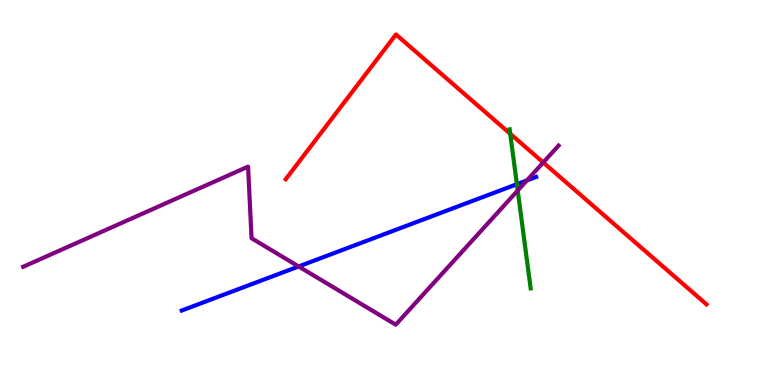[{'lines': ['blue', 'red'], 'intersections': []}, {'lines': ['green', 'red'], 'intersections': [{'x': 6.58, 'y': 6.53}]}, {'lines': ['purple', 'red'], 'intersections': [{'x': 7.01, 'y': 5.78}]}, {'lines': ['blue', 'green'], 'intersections': [{'x': 6.67, 'y': 5.22}]}, {'lines': ['blue', 'purple'], 'intersections': [{'x': 3.85, 'y': 3.08}, {'x': 6.8, 'y': 5.31}]}, {'lines': ['green', 'purple'], 'intersections': [{'x': 6.68, 'y': 5.05}]}]